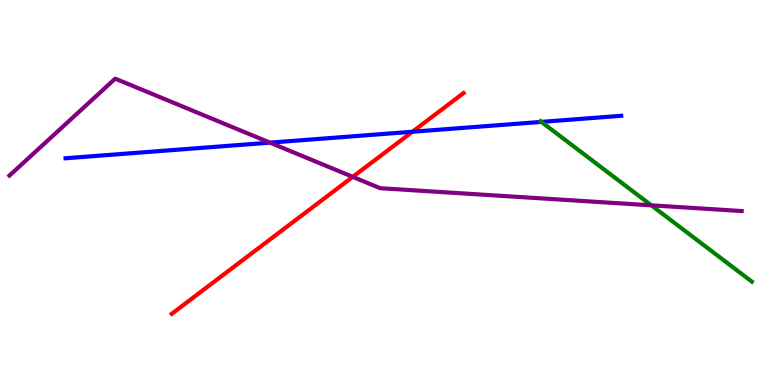[{'lines': ['blue', 'red'], 'intersections': [{'x': 5.32, 'y': 6.58}]}, {'lines': ['green', 'red'], 'intersections': []}, {'lines': ['purple', 'red'], 'intersections': [{'x': 4.55, 'y': 5.41}]}, {'lines': ['blue', 'green'], 'intersections': [{'x': 6.99, 'y': 6.83}]}, {'lines': ['blue', 'purple'], 'intersections': [{'x': 3.48, 'y': 6.3}]}, {'lines': ['green', 'purple'], 'intersections': [{'x': 8.4, 'y': 4.67}]}]